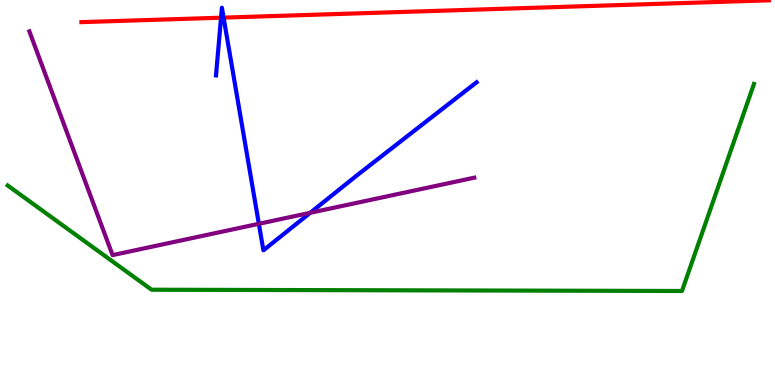[{'lines': ['blue', 'red'], 'intersections': [{'x': 2.85, 'y': 9.54}, {'x': 2.89, 'y': 9.54}]}, {'lines': ['green', 'red'], 'intersections': []}, {'lines': ['purple', 'red'], 'intersections': []}, {'lines': ['blue', 'green'], 'intersections': []}, {'lines': ['blue', 'purple'], 'intersections': [{'x': 3.34, 'y': 4.19}, {'x': 4.0, 'y': 4.47}]}, {'lines': ['green', 'purple'], 'intersections': []}]